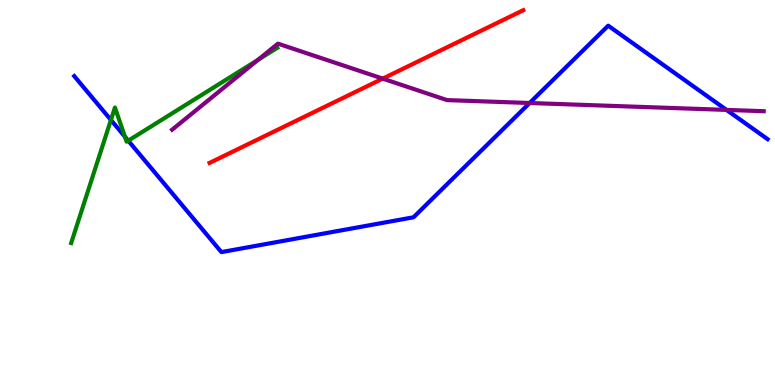[{'lines': ['blue', 'red'], 'intersections': []}, {'lines': ['green', 'red'], 'intersections': []}, {'lines': ['purple', 'red'], 'intersections': [{'x': 4.94, 'y': 7.96}]}, {'lines': ['blue', 'green'], 'intersections': [{'x': 1.43, 'y': 6.88}, {'x': 1.61, 'y': 6.45}, {'x': 1.65, 'y': 6.35}]}, {'lines': ['blue', 'purple'], 'intersections': [{'x': 6.83, 'y': 7.32}, {'x': 9.37, 'y': 7.15}]}, {'lines': ['green', 'purple'], 'intersections': [{'x': 3.33, 'y': 8.45}]}]